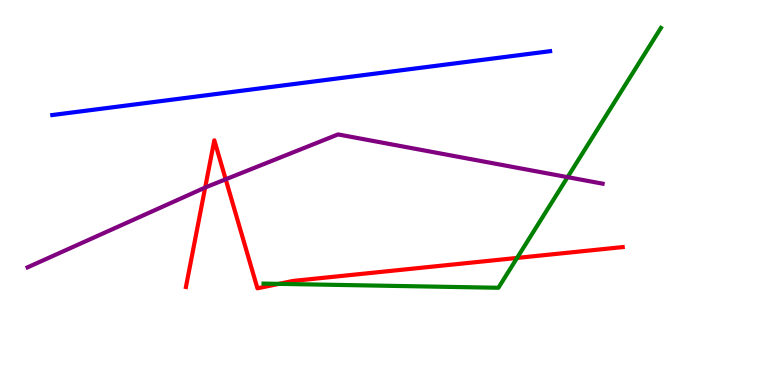[{'lines': ['blue', 'red'], 'intersections': []}, {'lines': ['green', 'red'], 'intersections': [{'x': 3.6, 'y': 2.63}, {'x': 6.67, 'y': 3.3}]}, {'lines': ['purple', 'red'], 'intersections': [{'x': 2.65, 'y': 5.13}, {'x': 2.91, 'y': 5.34}]}, {'lines': ['blue', 'green'], 'intersections': []}, {'lines': ['blue', 'purple'], 'intersections': []}, {'lines': ['green', 'purple'], 'intersections': [{'x': 7.32, 'y': 5.4}]}]